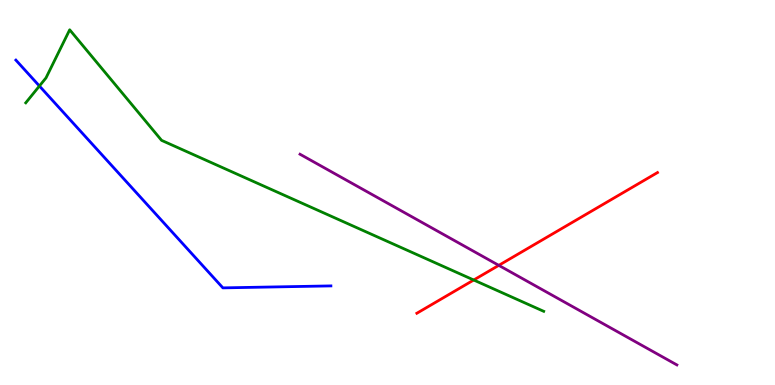[{'lines': ['blue', 'red'], 'intersections': []}, {'lines': ['green', 'red'], 'intersections': [{'x': 6.11, 'y': 2.73}]}, {'lines': ['purple', 'red'], 'intersections': [{'x': 6.44, 'y': 3.11}]}, {'lines': ['blue', 'green'], 'intersections': [{'x': 0.509, 'y': 7.77}]}, {'lines': ['blue', 'purple'], 'intersections': []}, {'lines': ['green', 'purple'], 'intersections': []}]